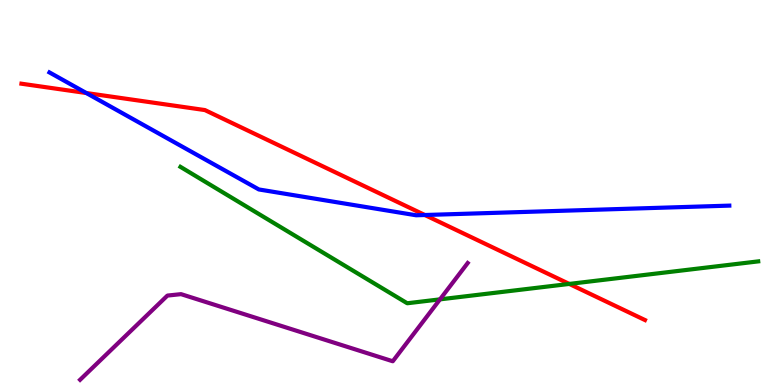[{'lines': ['blue', 'red'], 'intersections': [{'x': 1.11, 'y': 7.58}, {'x': 5.48, 'y': 4.42}]}, {'lines': ['green', 'red'], 'intersections': [{'x': 7.35, 'y': 2.63}]}, {'lines': ['purple', 'red'], 'intersections': []}, {'lines': ['blue', 'green'], 'intersections': []}, {'lines': ['blue', 'purple'], 'intersections': []}, {'lines': ['green', 'purple'], 'intersections': [{'x': 5.68, 'y': 2.22}]}]